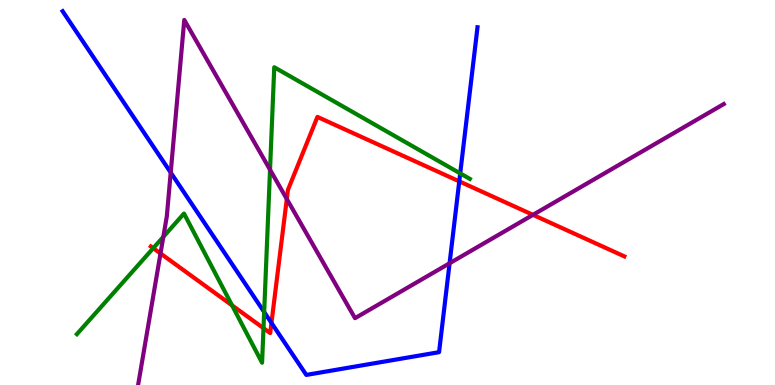[{'lines': ['blue', 'red'], 'intersections': [{'x': 3.5, 'y': 1.61}, {'x': 5.93, 'y': 5.29}]}, {'lines': ['green', 'red'], 'intersections': [{'x': 1.98, 'y': 3.55}, {'x': 2.99, 'y': 2.07}, {'x': 3.4, 'y': 1.48}]}, {'lines': ['purple', 'red'], 'intersections': [{'x': 2.07, 'y': 3.42}, {'x': 3.7, 'y': 4.83}, {'x': 6.88, 'y': 4.42}]}, {'lines': ['blue', 'green'], 'intersections': [{'x': 3.41, 'y': 1.9}, {'x': 5.94, 'y': 5.5}]}, {'lines': ['blue', 'purple'], 'intersections': [{'x': 2.2, 'y': 5.52}, {'x': 5.8, 'y': 3.16}]}, {'lines': ['green', 'purple'], 'intersections': [{'x': 2.11, 'y': 3.85}, {'x': 3.48, 'y': 5.59}]}]